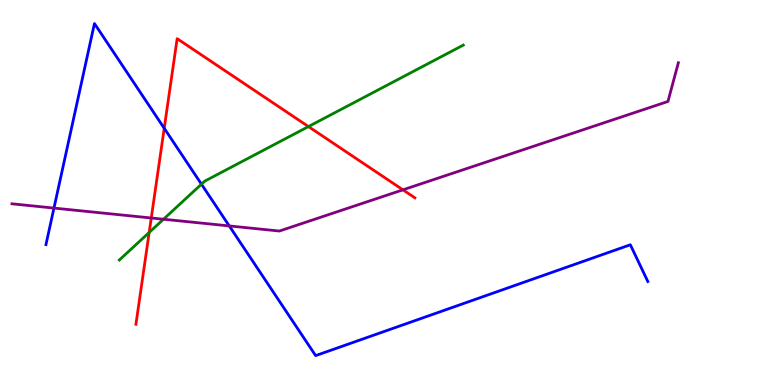[{'lines': ['blue', 'red'], 'intersections': [{'x': 2.12, 'y': 6.67}]}, {'lines': ['green', 'red'], 'intersections': [{'x': 1.92, 'y': 3.96}, {'x': 3.98, 'y': 6.71}]}, {'lines': ['purple', 'red'], 'intersections': [{'x': 1.95, 'y': 4.34}, {'x': 5.2, 'y': 5.07}]}, {'lines': ['blue', 'green'], 'intersections': [{'x': 2.6, 'y': 5.22}]}, {'lines': ['blue', 'purple'], 'intersections': [{'x': 0.696, 'y': 4.6}, {'x': 2.96, 'y': 4.13}]}, {'lines': ['green', 'purple'], 'intersections': [{'x': 2.11, 'y': 4.31}]}]